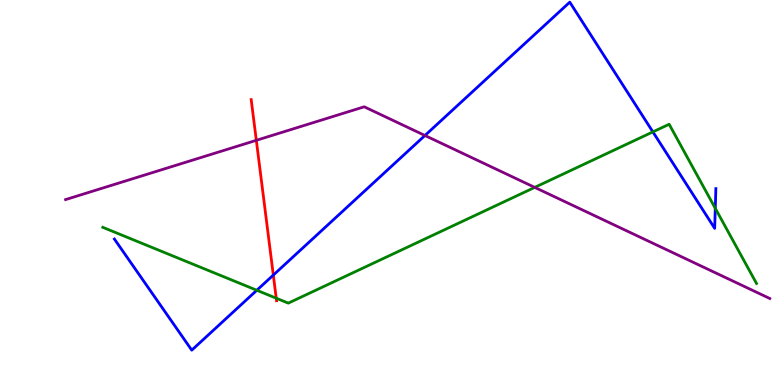[{'lines': ['blue', 'red'], 'intersections': [{'x': 3.53, 'y': 2.86}]}, {'lines': ['green', 'red'], 'intersections': [{'x': 3.56, 'y': 2.25}]}, {'lines': ['purple', 'red'], 'intersections': [{'x': 3.31, 'y': 6.36}]}, {'lines': ['blue', 'green'], 'intersections': [{'x': 3.31, 'y': 2.46}, {'x': 8.42, 'y': 6.57}, {'x': 9.23, 'y': 4.59}]}, {'lines': ['blue', 'purple'], 'intersections': [{'x': 5.48, 'y': 6.48}]}, {'lines': ['green', 'purple'], 'intersections': [{'x': 6.9, 'y': 5.13}]}]